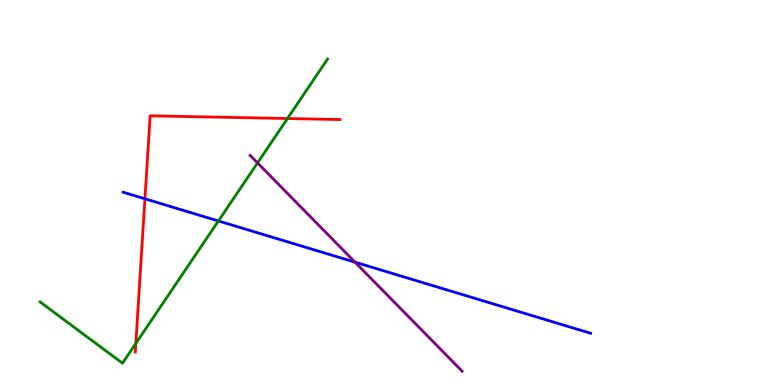[{'lines': ['blue', 'red'], 'intersections': [{'x': 1.87, 'y': 4.84}]}, {'lines': ['green', 'red'], 'intersections': [{'x': 1.75, 'y': 1.08}, {'x': 3.71, 'y': 6.92}]}, {'lines': ['purple', 'red'], 'intersections': []}, {'lines': ['blue', 'green'], 'intersections': [{'x': 2.82, 'y': 4.26}]}, {'lines': ['blue', 'purple'], 'intersections': [{'x': 4.58, 'y': 3.19}]}, {'lines': ['green', 'purple'], 'intersections': [{'x': 3.32, 'y': 5.77}]}]